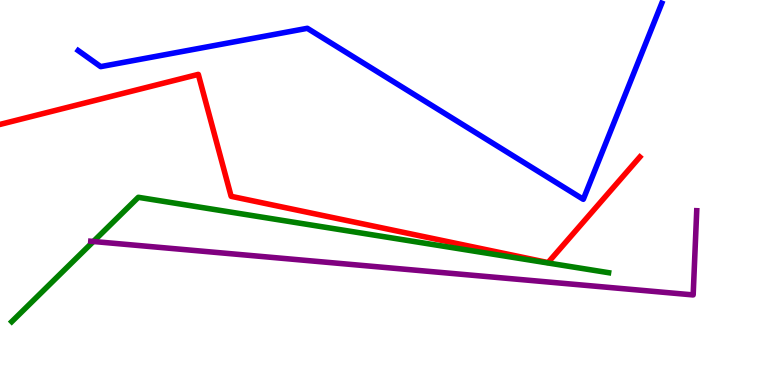[{'lines': ['blue', 'red'], 'intersections': []}, {'lines': ['green', 'red'], 'intersections': []}, {'lines': ['purple', 'red'], 'intersections': []}, {'lines': ['blue', 'green'], 'intersections': []}, {'lines': ['blue', 'purple'], 'intersections': []}, {'lines': ['green', 'purple'], 'intersections': [{'x': 1.2, 'y': 3.73}]}]